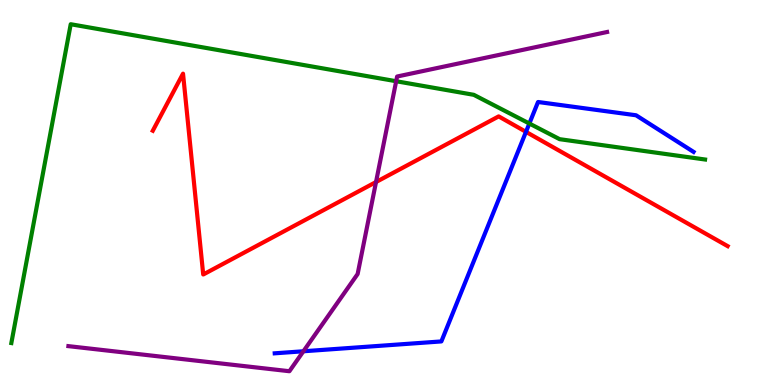[{'lines': ['blue', 'red'], 'intersections': [{'x': 6.79, 'y': 6.58}]}, {'lines': ['green', 'red'], 'intersections': []}, {'lines': ['purple', 'red'], 'intersections': [{'x': 4.85, 'y': 5.27}]}, {'lines': ['blue', 'green'], 'intersections': [{'x': 6.83, 'y': 6.79}]}, {'lines': ['blue', 'purple'], 'intersections': [{'x': 3.91, 'y': 0.876}]}, {'lines': ['green', 'purple'], 'intersections': [{'x': 5.11, 'y': 7.89}]}]